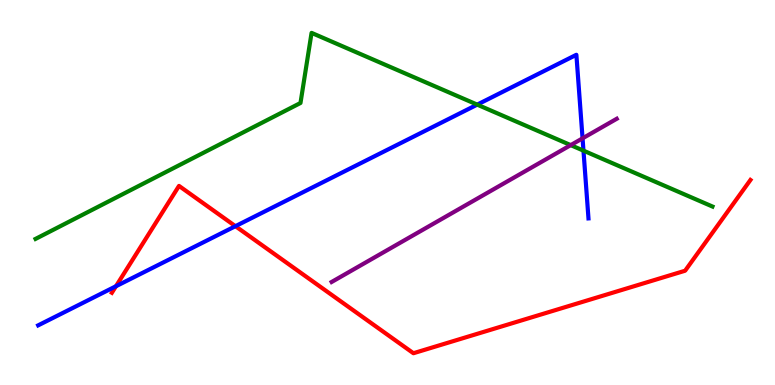[{'lines': ['blue', 'red'], 'intersections': [{'x': 1.5, 'y': 2.57}, {'x': 3.04, 'y': 4.13}]}, {'lines': ['green', 'red'], 'intersections': []}, {'lines': ['purple', 'red'], 'intersections': []}, {'lines': ['blue', 'green'], 'intersections': [{'x': 6.16, 'y': 7.28}, {'x': 7.53, 'y': 6.09}]}, {'lines': ['blue', 'purple'], 'intersections': [{'x': 7.52, 'y': 6.41}]}, {'lines': ['green', 'purple'], 'intersections': [{'x': 7.36, 'y': 6.23}]}]